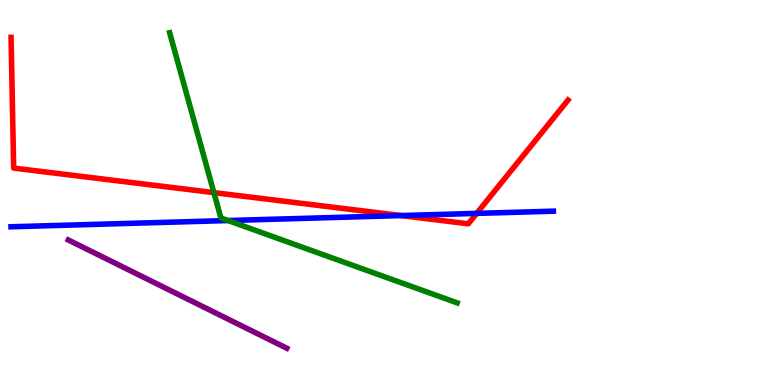[{'lines': ['blue', 'red'], 'intersections': [{'x': 5.18, 'y': 4.4}, {'x': 6.15, 'y': 4.46}]}, {'lines': ['green', 'red'], 'intersections': [{'x': 2.76, 'y': 5.0}]}, {'lines': ['purple', 'red'], 'intersections': []}, {'lines': ['blue', 'green'], 'intersections': [{'x': 2.94, 'y': 4.27}]}, {'lines': ['blue', 'purple'], 'intersections': []}, {'lines': ['green', 'purple'], 'intersections': []}]